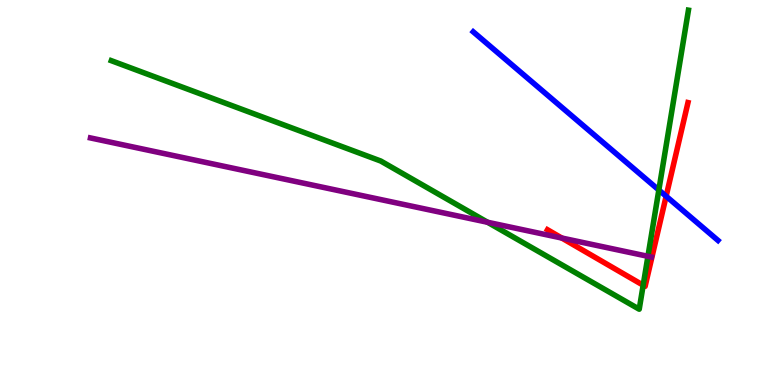[{'lines': ['blue', 'red'], 'intersections': [{'x': 8.6, 'y': 4.9}]}, {'lines': ['green', 'red'], 'intersections': [{'x': 8.3, 'y': 2.59}]}, {'lines': ['purple', 'red'], 'intersections': [{'x': 7.25, 'y': 3.82}]}, {'lines': ['blue', 'green'], 'intersections': [{'x': 8.5, 'y': 5.06}]}, {'lines': ['blue', 'purple'], 'intersections': []}, {'lines': ['green', 'purple'], 'intersections': [{'x': 6.29, 'y': 4.23}, {'x': 8.36, 'y': 3.34}]}]